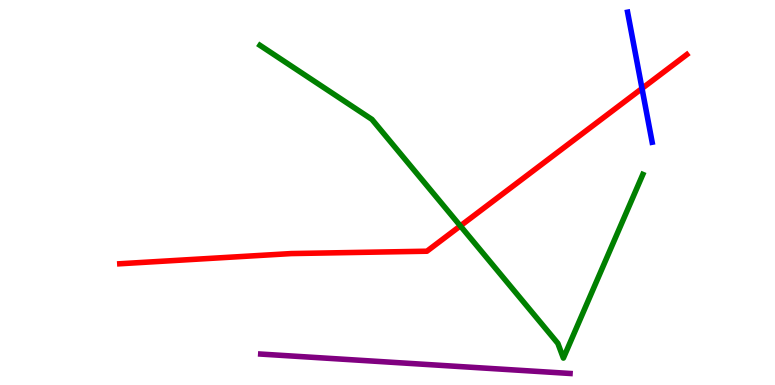[{'lines': ['blue', 'red'], 'intersections': [{'x': 8.28, 'y': 7.7}]}, {'lines': ['green', 'red'], 'intersections': [{'x': 5.94, 'y': 4.13}]}, {'lines': ['purple', 'red'], 'intersections': []}, {'lines': ['blue', 'green'], 'intersections': []}, {'lines': ['blue', 'purple'], 'intersections': []}, {'lines': ['green', 'purple'], 'intersections': []}]